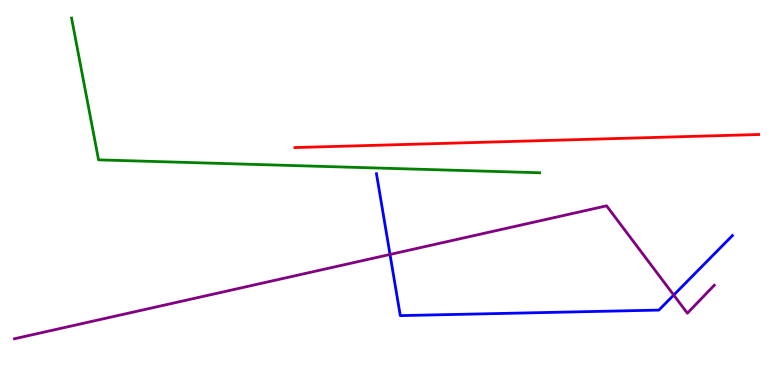[{'lines': ['blue', 'red'], 'intersections': []}, {'lines': ['green', 'red'], 'intersections': []}, {'lines': ['purple', 'red'], 'intersections': []}, {'lines': ['blue', 'green'], 'intersections': []}, {'lines': ['blue', 'purple'], 'intersections': [{'x': 5.03, 'y': 3.39}, {'x': 8.69, 'y': 2.34}]}, {'lines': ['green', 'purple'], 'intersections': []}]